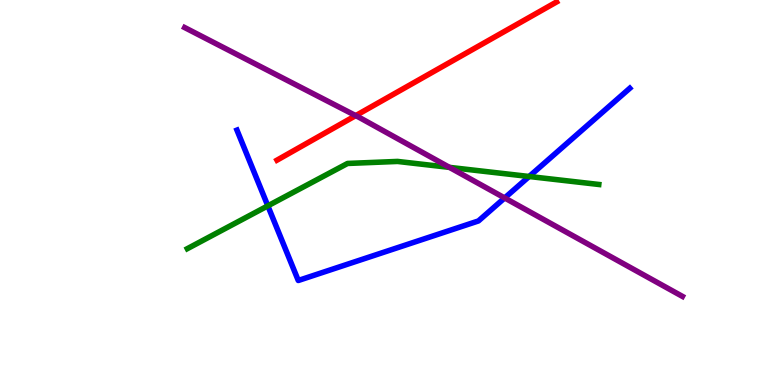[{'lines': ['blue', 'red'], 'intersections': []}, {'lines': ['green', 'red'], 'intersections': []}, {'lines': ['purple', 'red'], 'intersections': [{'x': 4.59, 'y': 7.0}]}, {'lines': ['blue', 'green'], 'intersections': [{'x': 3.46, 'y': 4.65}, {'x': 6.83, 'y': 5.42}]}, {'lines': ['blue', 'purple'], 'intersections': [{'x': 6.51, 'y': 4.86}]}, {'lines': ['green', 'purple'], 'intersections': [{'x': 5.8, 'y': 5.65}]}]